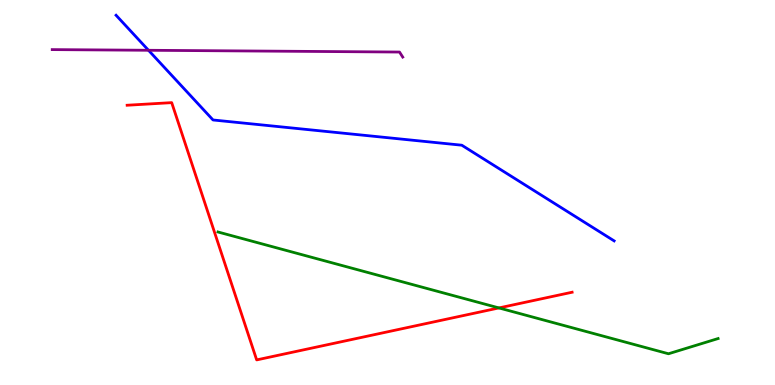[{'lines': ['blue', 'red'], 'intersections': []}, {'lines': ['green', 'red'], 'intersections': [{'x': 6.44, 'y': 2.0}]}, {'lines': ['purple', 'red'], 'intersections': []}, {'lines': ['blue', 'green'], 'intersections': []}, {'lines': ['blue', 'purple'], 'intersections': [{'x': 1.92, 'y': 8.69}]}, {'lines': ['green', 'purple'], 'intersections': []}]